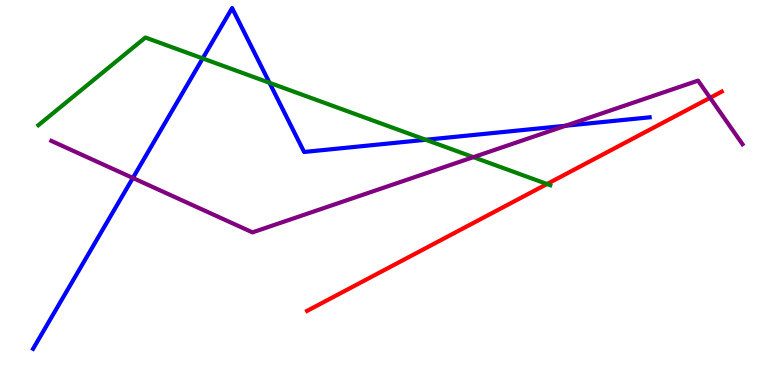[{'lines': ['blue', 'red'], 'intersections': []}, {'lines': ['green', 'red'], 'intersections': [{'x': 7.06, 'y': 5.22}]}, {'lines': ['purple', 'red'], 'intersections': [{'x': 9.16, 'y': 7.46}]}, {'lines': ['blue', 'green'], 'intersections': [{'x': 2.62, 'y': 8.48}, {'x': 3.48, 'y': 7.85}, {'x': 5.49, 'y': 6.37}]}, {'lines': ['blue', 'purple'], 'intersections': [{'x': 1.71, 'y': 5.38}, {'x': 7.3, 'y': 6.73}]}, {'lines': ['green', 'purple'], 'intersections': [{'x': 6.11, 'y': 5.92}]}]